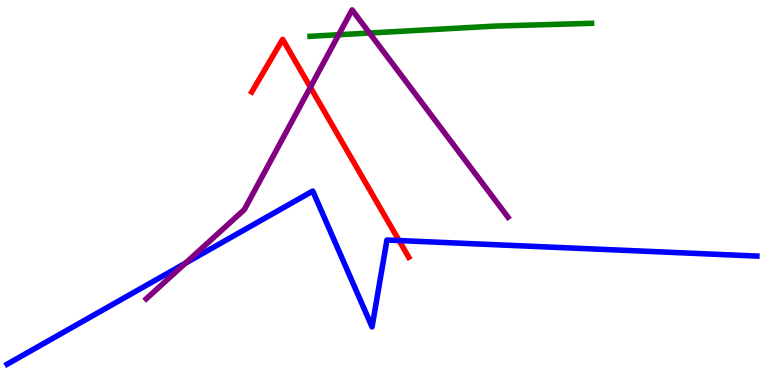[{'lines': ['blue', 'red'], 'intersections': [{'x': 5.15, 'y': 3.75}]}, {'lines': ['green', 'red'], 'intersections': []}, {'lines': ['purple', 'red'], 'intersections': [{'x': 4.0, 'y': 7.73}]}, {'lines': ['blue', 'green'], 'intersections': []}, {'lines': ['blue', 'purple'], 'intersections': [{'x': 2.39, 'y': 3.16}]}, {'lines': ['green', 'purple'], 'intersections': [{'x': 4.37, 'y': 9.1}, {'x': 4.77, 'y': 9.14}]}]